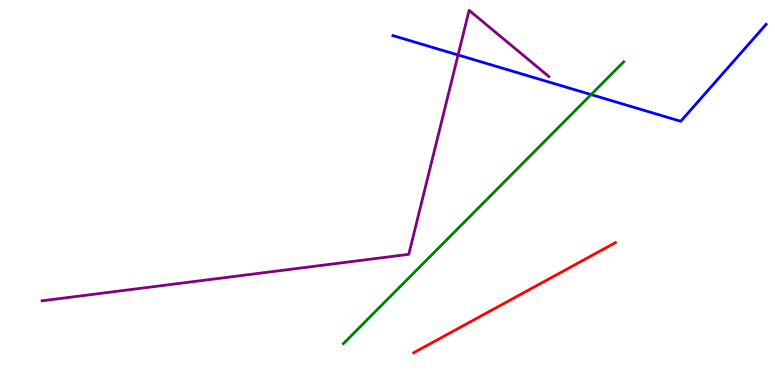[{'lines': ['blue', 'red'], 'intersections': []}, {'lines': ['green', 'red'], 'intersections': []}, {'lines': ['purple', 'red'], 'intersections': []}, {'lines': ['blue', 'green'], 'intersections': [{'x': 7.63, 'y': 7.54}]}, {'lines': ['blue', 'purple'], 'intersections': [{'x': 5.91, 'y': 8.57}]}, {'lines': ['green', 'purple'], 'intersections': []}]